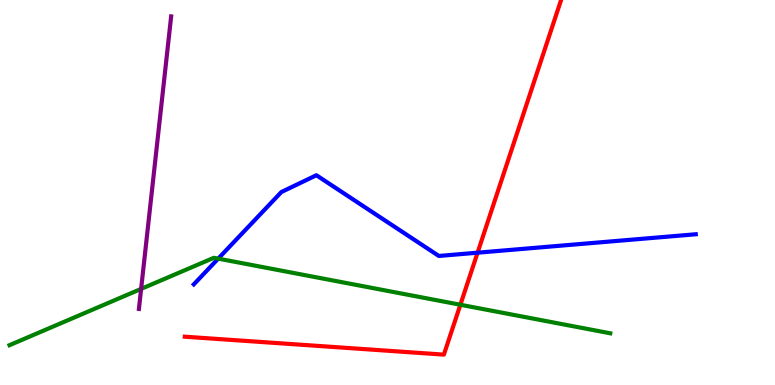[{'lines': ['blue', 'red'], 'intersections': [{'x': 6.16, 'y': 3.44}]}, {'lines': ['green', 'red'], 'intersections': [{'x': 5.94, 'y': 2.08}]}, {'lines': ['purple', 'red'], 'intersections': []}, {'lines': ['blue', 'green'], 'intersections': [{'x': 2.82, 'y': 3.28}]}, {'lines': ['blue', 'purple'], 'intersections': []}, {'lines': ['green', 'purple'], 'intersections': [{'x': 1.82, 'y': 2.5}]}]